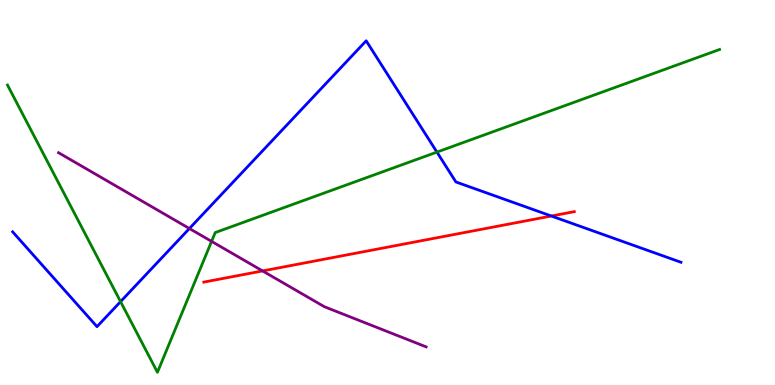[{'lines': ['blue', 'red'], 'intersections': [{'x': 7.11, 'y': 4.39}]}, {'lines': ['green', 'red'], 'intersections': []}, {'lines': ['purple', 'red'], 'intersections': [{'x': 3.39, 'y': 2.96}]}, {'lines': ['blue', 'green'], 'intersections': [{'x': 1.56, 'y': 2.17}, {'x': 5.64, 'y': 6.05}]}, {'lines': ['blue', 'purple'], 'intersections': [{'x': 2.44, 'y': 4.06}]}, {'lines': ['green', 'purple'], 'intersections': [{'x': 2.73, 'y': 3.73}]}]